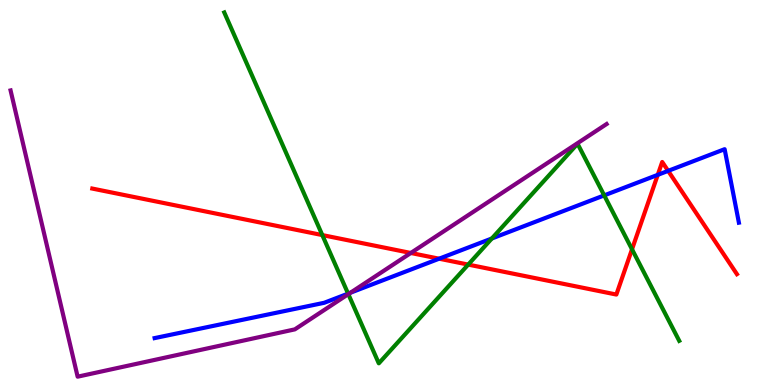[{'lines': ['blue', 'red'], 'intersections': [{'x': 5.67, 'y': 3.28}, {'x': 8.49, 'y': 5.46}, {'x': 8.62, 'y': 5.56}]}, {'lines': ['green', 'red'], 'intersections': [{'x': 4.16, 'y': 3.89}, {'x': 6.04, 'y': 3.13}, {'x': 8.15, 'y': 3.52}]}, {'lines': ['purple', 'red'], 'intersections': [{'x': 5.3, 'y': 3.43}]}, {'lines': ['blue', 'green'], 'intersections': [{'x': 4.49, 'y': 2.37}, {'x': 6.35, 'y': 3.81}, {'x': 7.8, 'y': 4.92}]}, {'lines': ['blue', 'purple'], 'intersections': [{'x': 4.52, 'y': 2.4}]}, {'lines': ['green', 'purple'], 'intersections': [{'x': 4.49, 'y': 2.36}]}]